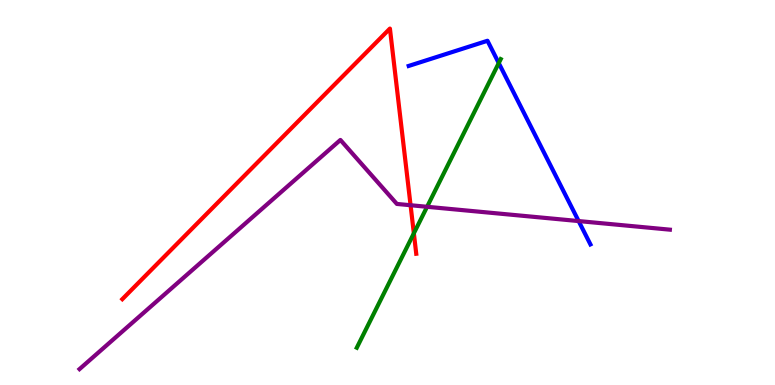[{'lines': ['blue', 'red'], 'intersections': []}, {'lines': ['green', 'red'], 'intersections': [{'x': 5.34, 'y': 3.94}]}, {'lines': ['purple', 'red'], 'intersections': [{'x': 5.3, 'y': 4.67}]}, {'lines': ['blue', 'green'], 'intersections': [{'x': 6.44, 'y': 8.36}]}, {'lines': ['blue', 'purple'], 'intersections': [{'x': 7.47, 'y': 4.26}]}, {'lines': ['green', 'purple'], 'intersections': [{'x': 5.51, 'y': 4.63}]}]